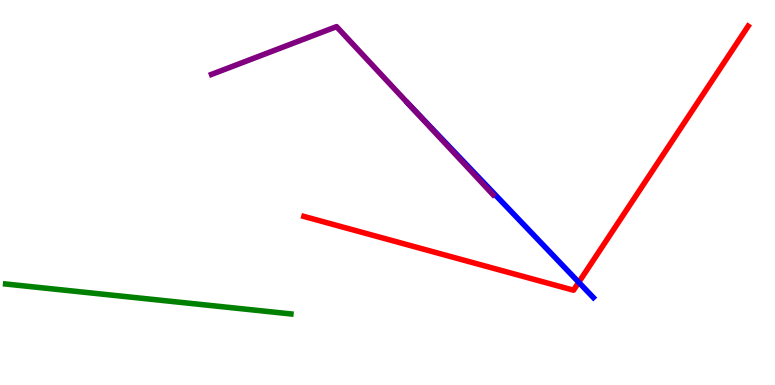[{'lines': ['blue', 'red'], 'intersections': [{'x': 7.47, 'y': 2.67}]}, {'lines': ['green', 'red'], 'intersections': []}, {'lines': ['purple', 'red'], 'intersections': []}, {'lines': ['blue', 'green'], 'intersections': []}, {'lines': ['blue', 'purple'], 'intersections': [{'x': 5.28, 'y': 7.28}]}, {'lines': ['green', 'purple'], 'intersections': []}]